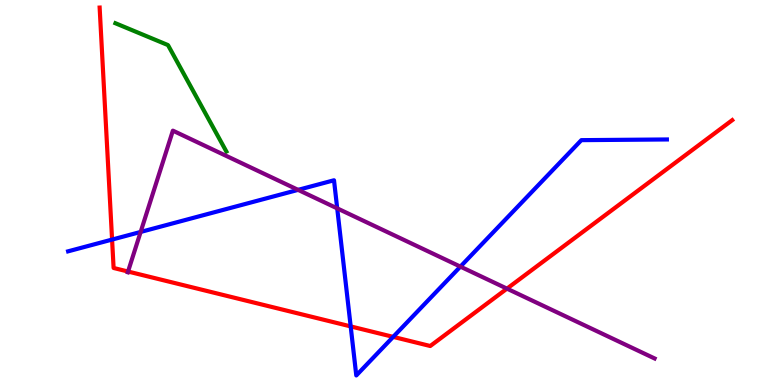[{'lines': ['blue', 'red'], 'intersections': [{'x': 1.45, 'y': 3.78}, {'x': 4.52, 'y': 1.52}, {'x': 5.07, 'y': 1.25}]}, {'lines': ['green', 'red'], 'intersections': []}, {'lines': ['purple', 'red'], 'intersections': [{'x': 1.65, 'y': 2.95}, {'x': 6.54, 'y': 2.5}]}, {'lines': ['blue', 'green'], 'intersections': []}, {'lines': ['blue', 'purple'], 'intersections': [{'x': 1.81, 'y': 3.98}, {'x': 3.85, 'y': 5.07}, {'x': 4.35, 'y': 4.59}, {'x': 5.94, 'y': 3.07}]}, {'lines': ['green', 'purple'], 'intersections': []}]